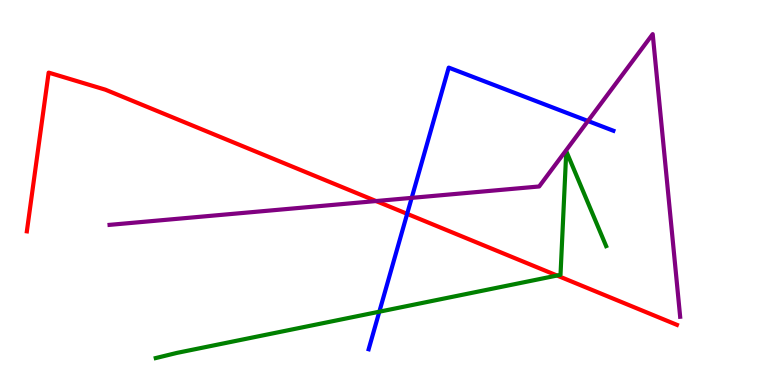[{'lines': ['blue', 'red'], 'intersections': [{'x': 5.25, 'y': 4.45}]}, {'lines': ['green', 'red'], 'intersections': [{'x': 7.19, 'y': 2.84}]}, {'lines': ['purple', 'red'], 'intersections': [{'x': 4.85, 'y': 4.78}]}, {'lines': ['blue', 'green'], 'intersections': [{'x': 4.89, 'y': 1.9}]}, {'lines': ['blue', 'purple'], 'intersections': [{'x': 5.31, 'y': 4.86}, {'x': 7.59, 'y': 6.86}]}, {'lines': ['green', 'purple'], 'intersections': []}]